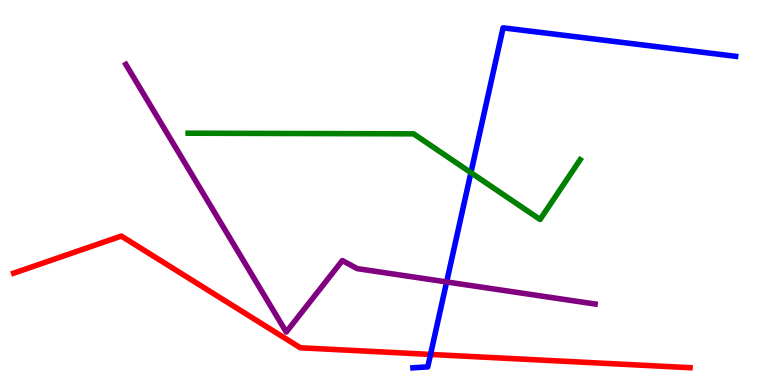[{'lines': ['blue', 'red'], 'intersections': [{'x': 5.56, 'y': 0.794}]}, {'lines': ['green', 'red'], 'intersections': []}, {'lines': ['purple', 'red'], 'intersections': []}, {'lines': ['blue', 'green'], 'intersections': [{'x': 6.08, 'y': 5.52}]}, {'lines': ['blue', 'purple'], 'intersections': [{'x': 5.76, 'y': 2.68}]}, {'lines': ['green', 'purple'], 'intersections': []}]